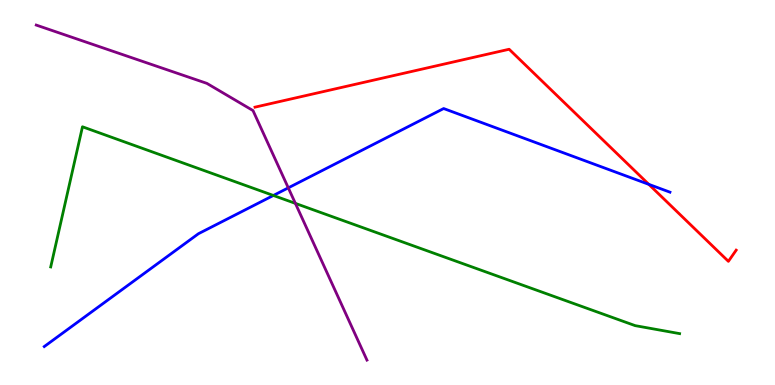[{'lines': ['blue', 'red'], 'intersections': [{'x': 8.37, 'y': 5.21}]}, {'lines': ['green', 'red'], 'intersections': []}, {'lines': ['purple', 'red'], 'intersections': []}, {'lines': ['blue', 'green'], 'intersections': [{'x': 3.53, 'y': 4.92}]}, {'lines': ['blue', 'purple'], 'intersections': [{'x': 3.72, 'y': 5.12}]}, {'lines': ['green', 'purple'], 'intersections': [{'x': 3.81, 'y': 4.72}]}]